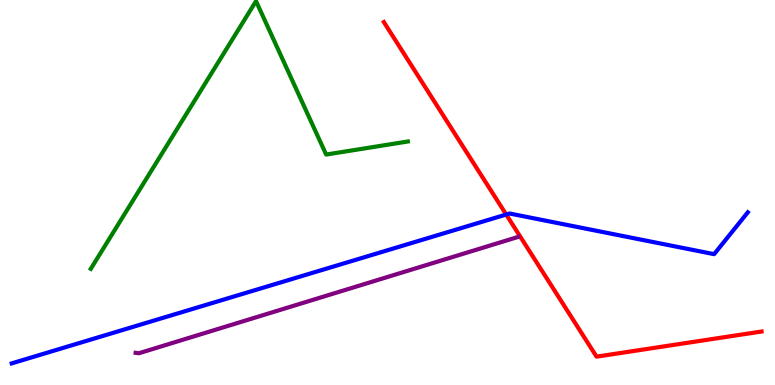[{'lines': ['blue', 'red'], 'intersections': [{'x': 6.53, 'y': 4.43}]}, {'lines': ['green', 'red'], 'intersections': []}, {'lines': ['purple', 'red'], 'intersections': []}, {'lines': ['blue', 'green'], 'intersections': []}, {'lines': ['blue', 'purple'], 'intersections': []}, {'lines': ['green', 'purple'], 'intersections': []}]